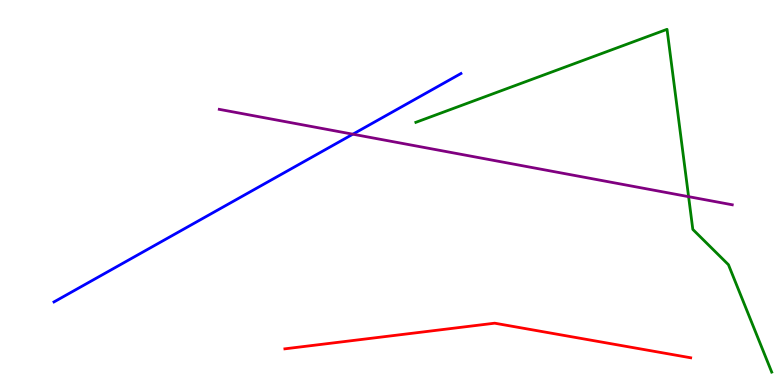[{'lines': ['blue', 'red'], 'intersections': []}, {'lines': ['green', 'red'], 'intersections': []}, {'lines': ['purple', 'red'], 'intersections': []}, {'lines': ['blue', 'green'], 'intersections': []}, {'lines': ['blue', 'purple'], 'intersections': [{'x': 4.55, 'y': 6.51}]}, {'lines': ['green', 'purple'], 'intersections': [{'x': 8.89, 'y': 4.89}]}]